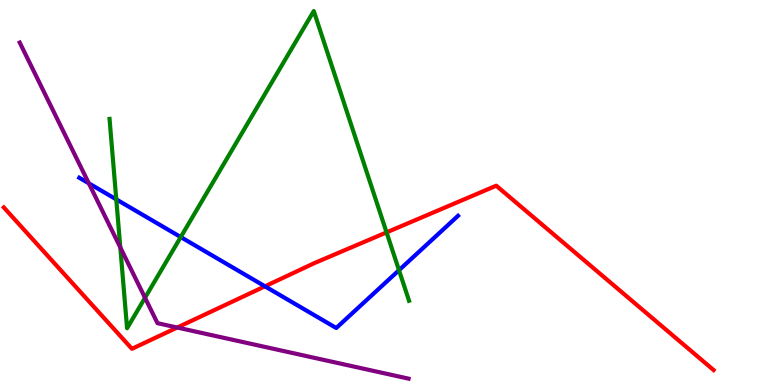[{'lines': ['blue', 'red'], 'intersections': [{'x': 3.42, 'y': 2.56}]}, {'lines': ['green', 'red'], 'intersections': [{'x': 4.99, 'y': 3.96}]}, {'lines': ['purple', 'red'], 'intersections': [{'x': 2.29, 'y': 1.49}]}, {'lines': ['blue', 'green'], 'intersections': [{'x': 1.5, 'y': 4.82}, {'x': 2.33, 'y': 3.84}, {'x': 5.15, 'y': 2.98}]}, {'lines': ['blue', 'purple'], 'intersections': [{'x': 1.15, 'y': 5.24}]}, {'lines': ['green', 'purple'], 'intersections': [{'x': 1.55, 'y': 3.57}, {'x': 1.87, 'y': 2.27}]}]